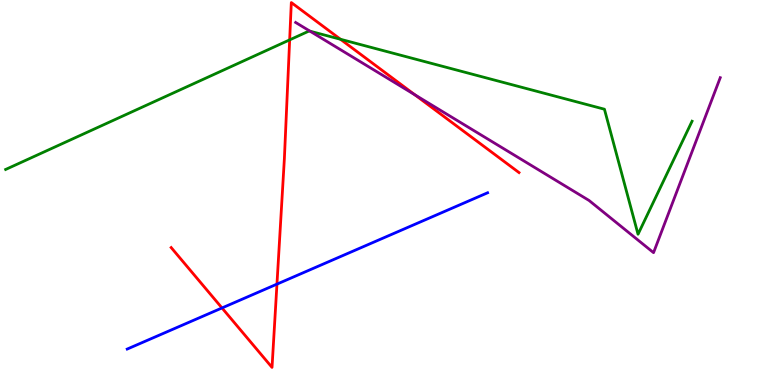[{'lines': ['blue', 'red'], 'intersections': [{'x': 2.86, 'y': 2.0}, {'x': 3.57, 'y': 2.62}]}, {'lines': ['green', 'red'], 'intersections': [{'x': 3.74, 'y': 8.96}, {'x': 4.39, 'y': 8.98}]}, {'lines': ['purple', 'red'], 'intersections': [{'x': 5.35, 'y': 7.54}]}, {'lines': ['blue', 'green'], 'intersections': []}, {'lines': ['blue', 'purple'], 'intersections': []}, {'lines': ['green', 'purple'], 'intersections': [{'x': 4.0, 'y': 9.19}]}]